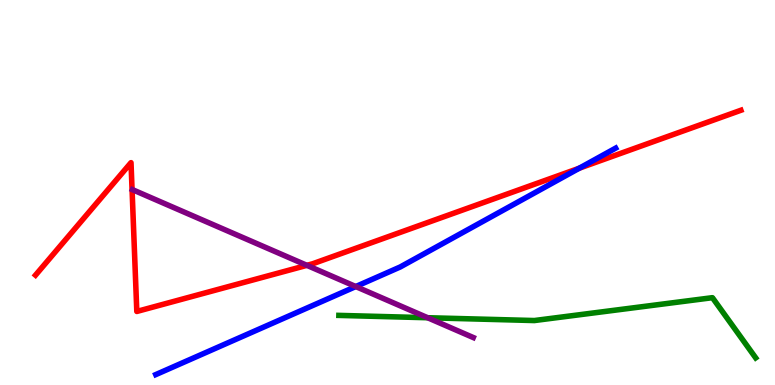[{'lines': ['blue', 'red'], 'intersections': [{'x': 7.48, 'y': 5.63}]}, {'lines': ['green', 'red'], 'intersections': []}, {'lines': ['purple', 'red'], 'intersections': [{'x': 3.96, 'y': 3.11}]}, {'lines': ['blue', 'green'], 'intersections': []}, {'lines': ['blue', 'purple'], 'intersections': [{'x': 4.59, 'y': 2.56}]}, {'lines': ['green', 'purple'], 'intersections': [{'x': 5.52, 'y': 1.75}]}]